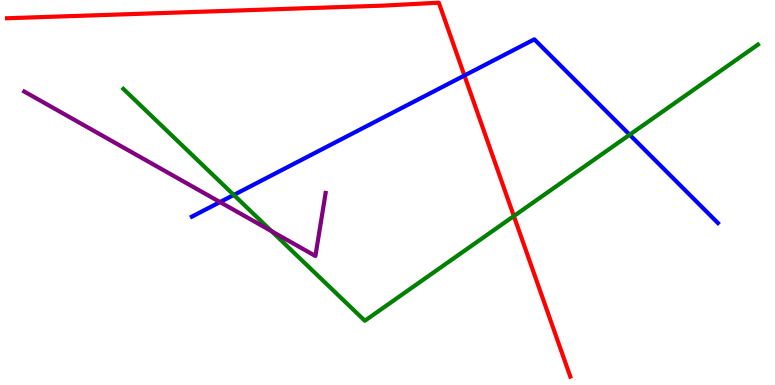[{'lines': ['blue', 'red'], 'intersections': [{'x': 5.99, 'y': 8.04}]}, {'lines': ['green', 'red'], 'intersections': [{'x': 6.63, 'y': 4.39}]}, {'lines': ['purple', 'red'], 'intersections': []}, {'lines': ['blue', 'green'], 'intersections': [{'x': 3.02, 'y': 4.94}, {'x': 8.12, 'y': 6.5}]}, {'lines': ['blue', 'purple'], 'intersections': [{'x': 2.84, 'y': 4.75}]}, {'lines': ['green', 'purple'], 'intersections': [{'x': 3.5, 'y': 4.0}]}]